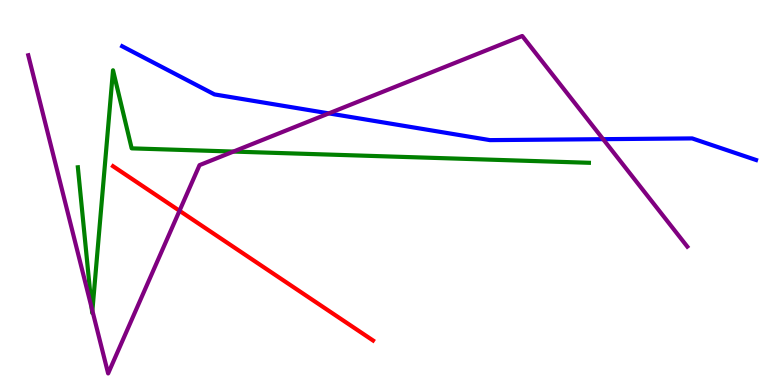[{'lines': ['blue', 'red'], 'intersections': []}, {'lines': ['green', 'red'], 'intersections': []}, {'lines': ['purple', 'red'], 'intersections': [{'x': 2.32, 'y': 4.53}]}, {'lines': ['blue', 'green'], 'intersections': []}, {'lines': ['blue', 'purple'], 'intersections': [{'x': 4.24, 'y': 7.05}, {'x': 7.78, 'y': 6.39}]}, {'lines': ['green', 'purple'], 'intersections': [{'x': 1.18, 'y': 2.0}, {'x': 1.19, 'y': 1.93}, {'x': 3.01, 'y': 6.06}]}]